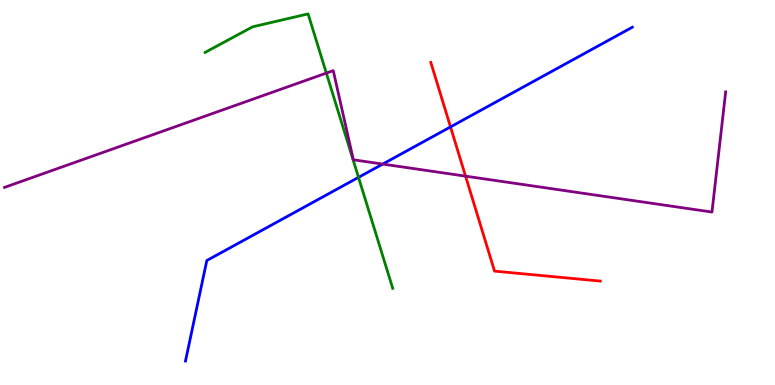[{'lines': ['blue', 'red'], 'intersections': [{'x': 5.81, 'y': 6.7}]}, {'lines': ['green', 'red'], 'intersections': []}, {'lines': ['purple', 'red'], 'intersections': [{'x': 6.01, 'y': 5.42}]}, {'lines': ['blue', 'green'], 'intersections': [{'x': 4.63, 'y': 5.39}]}, {'lines': ['blue', 'purple'], 'intersections': [{'x': 4.94, 'y': 5.74}]}, {'lines': ['green', 'purple'], 'intersections': [{'x': 4.21, 'y': 8.1}]}]